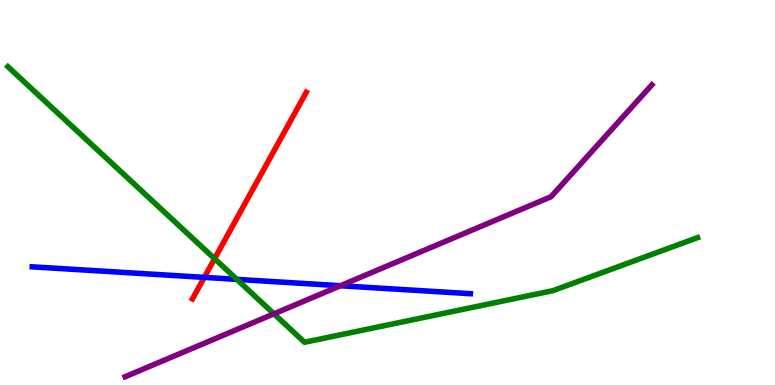[{'lines': ['blue', 'red'], 'intersections': [{'x': 2.64, 'y': 2.8}]}, {'lines': ['green', 'red'], 'intersections': [{'x': 2.77, 'y': 3.28}]}, {'lines': ['purple', 'red'], 'intersections': []}, {'lines': ['blue', 'green'], 'intersections': [{'x': 3.06, 'y': 2.74}]}, {'lines': ['blue', 'purple'], 'intersections': [{'x': 4.39, 'y': 2.58}]}, {'lines': ['green', 'purple'], 'intersections': [{'x': 3.53, 'y': 1.85}]}]